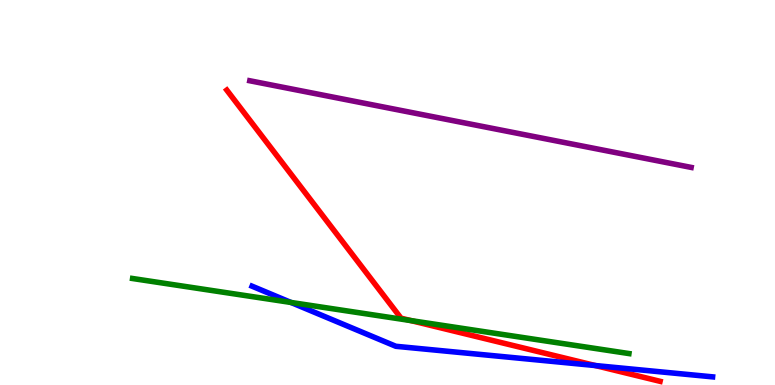[{'lines': ['blue', 'red'], 'intersections': [{'x': 7.68, 'y': 0.505}]}, {'lines': ['green', 'red'], 'intersections': [{'x': 5.3, 'y': 1.67}]}, {'lines': ['purple', 'red'], 'intersections': []}, {'lines': ['blue', 'green'], 'intersections': [{'x': 3.75, 'y': 2.14}]}, {'lines': ['blue', 'purple'], 'intersections': []}, {'lines': ['green', 'purple'], 'intersections': []}]